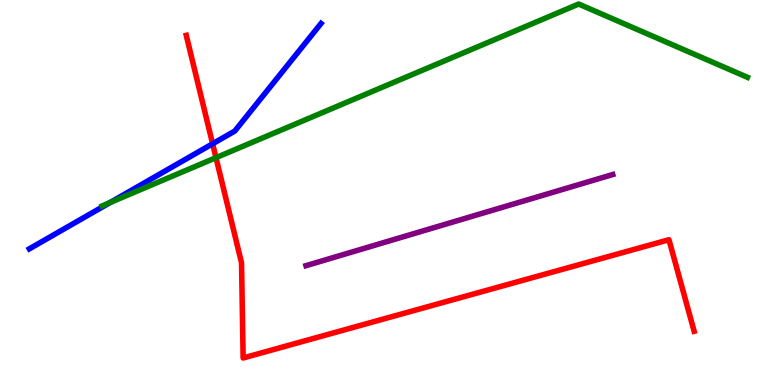[{'lines': ['blue', 'red'], 'intersections': [{'x': 2.74, 'y': 6.27}]}, {'lines': ['green', 'red'], 'intersections': [{'x': 2.79, 'y': 5.9}]}, {'lines': ['purple', 'red'], 'intersections': []}, {'lines': ['blue', 'green'], 'intersections': [{'x': 1.42, 'y': 4.74}]}, {'lines': ['blue', 'purple'], 'intersections': []}, {'lines': ['green', 'purple'], 'intersections': []}]